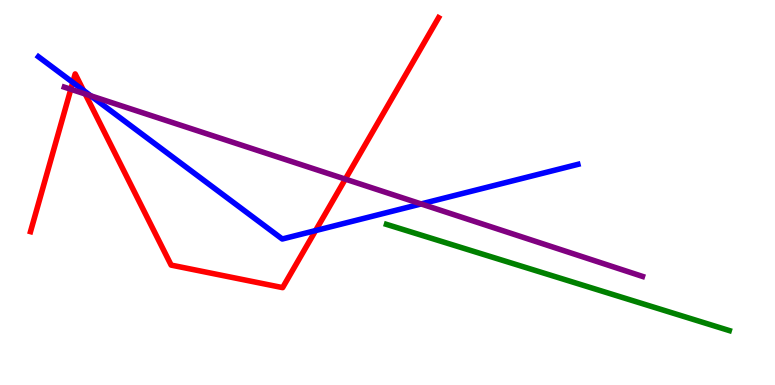[{'lines': ['blue', 'red'], 'intersections': [{'x': 0.939, 'y': 7.86}, {'x': 1.08, 'y': 7.65}, {'x': 4.07, 'y': 4.01}]}, {'lines': ['green', 'red'], 'intersections': []}, {'lines': ['purple', 'red'], 'intersections': [{'x': 0.914, 'y': 7.68}, {'x': 1.1, 'y': 7.56}, {'x': 4.46, 'y': 5.35}]}, {'lines': ['blue', 'green'], 'intersections': []}, {'lines': ['blue', 'purple'], 'intersections': [{'x': 1.17, 'y': 7.51}, {'x': 5.43, 'y': 4.7}]}, {'lines': ['green', 'purple'], 'intersections': []}]